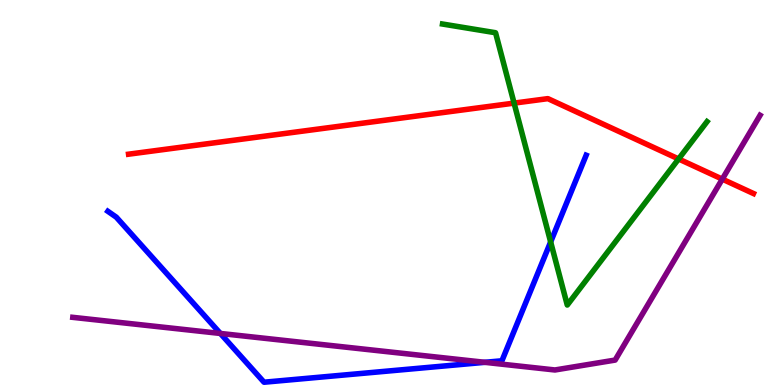[{'lines': ['blue', 'red'], 'intersections': []}, {'lines': ['green', 'red'], 'intersections': [{'x': 6.63, 'y': 7.32}, {'x': 8.76, 'y': 5.87}]}, {'lines': ['purple', 'red'], 'intersections': [{'x': 9.32, 'y': 5.35}]}, {'lines': ['blue', 'green'], 'intersections': [{'x': 7.11, 'y': 3.72}]}, {'lines': ['blue', 'purple'], 'intersections': [{'x': 2.84, 'y': 1.34}, {'x': 6.26, 'y': 0.589}]}, {'lines': ['green', 'purple'], 'intersections': []}]